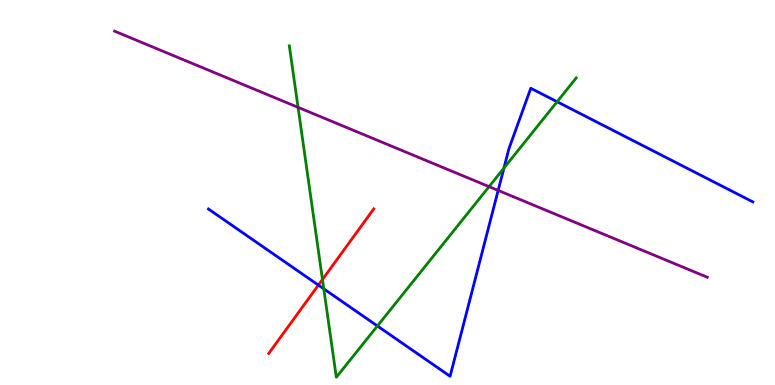[{'lines': ['blue', 'red'], 'intersections': [{'x': 4.11, 'y': 2.59}]}, {'lines': ['green', 'red'], 'intersections': [{'x': 4.16, 'y': 2.74}]}, {'lines': ['purple', 'red'], 'intersections': []}, {'lines': ['blue', 'green'], 'intersections': [{'x': 4.18, 'y': 2.5}, {'x': 4.87, 'y': 1.53}, {'x': 6.5, 'y': 5.63}, {'x': 7.19, 'y': 7.36}]}, {'lines': ['blue', 'purple'], 'intersections': [{'x': 6.43, 'y': 5.05}]}, {'lines': ['green', 'purple'], 'intersections': [{'x': 3.85, 'y': 7.21}, {'x': 6.31, 'y': 5.15}]}]